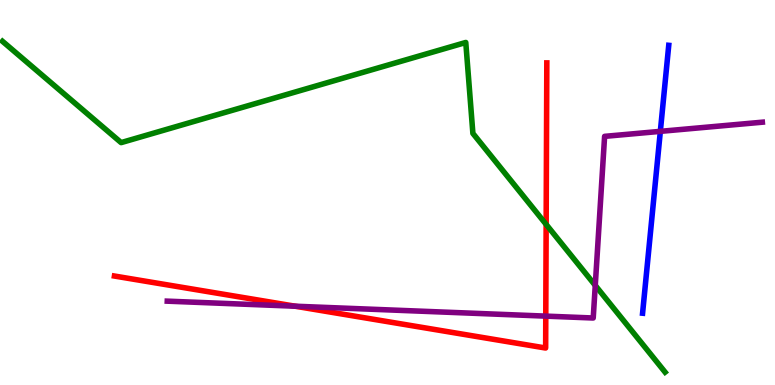[{'lines': ['blue', 'red'], 'intersections': []}, {'lines': ['green', 'red'], 'intersections': [{'x': 7.05, 'y': 4.17}]}, {'lines': ['purple', 'red'], 'intersections': [{'x': 3.81, 'y': 2.05}, {'x': 7.04, 'y': 1.79}]}, {'lines': ['blue', 'green'], 'intersections': []}, {'lines': ['blue', 'purple'], 'intersections': [{'x': 8.52, 'y': 6.59}]}, {'lines': ['green', 'purple'], 'intersections': [{'x': 7.68, 'y': 2.59}]}]